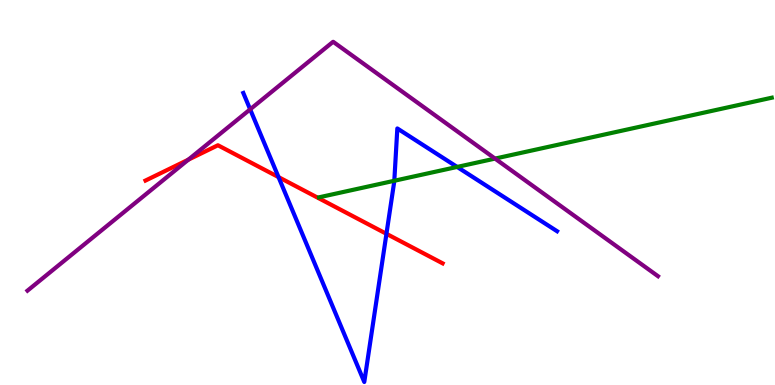[{'lines': ['blue', 'red'], 'intersections': [{'x': 3.59, 'y': 5.4}, {'x': 4.99, 'y': 3.93}]}, {'lines': ['green', 'red'], 'intersections': []}, {'lines': ['purple', 'red'], 'intersections': [{'x': 2.43, 'y': 5.85}]}, {'lines': ['blue', 'green'], 'intersections': [{'x': 5.09, 'y': 5.3}, {'x': 5.9, 'y': 5.66}]}, {'lines': ['blue', 'purple'], 'intersections': [{'x': 3.23, 'y': 7.16}]}, {'lines': ['green', 'purple'], 'intersections': [{'x': 6.39, 'y': 5.88}]}]